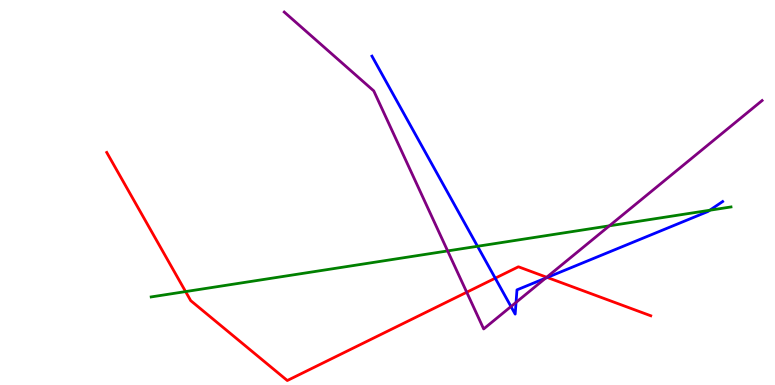[{'lines': ['blue', 'red'], 'intersections': [{'x': 6.39, 'y': 2.77}, {'x': 7.06, 'y': 2.79}]}, {'lines': ['green', 'red'], 'intersections': [{'x': 2.39, 'y': 2.43}]}, {'lines': ['purple', 'red'], 'intersections': [{'x': 6.02, 'y': 2.41}, {'x': 7.05, 'y': 2.8}]}, {'lines': ['blue', 'green'], 'intersections': [{'x': 6.16, 'y': 3.6}, {'x': 9.16, 'y': 4.54}]}, {'lines': ['blue', 'purple'], 'intersections': [{'x': 6.59, 'y': 2.04}, {'x': 6.66, 'y': 2.15}, {'x': 7.04, 'y': 2.78}]}, {'lines': ['green', 'purple'], 'intersections': [{'x': 5.78, 'y': 3.48}, {'x': 7.86, 'y': 4.13}]}]